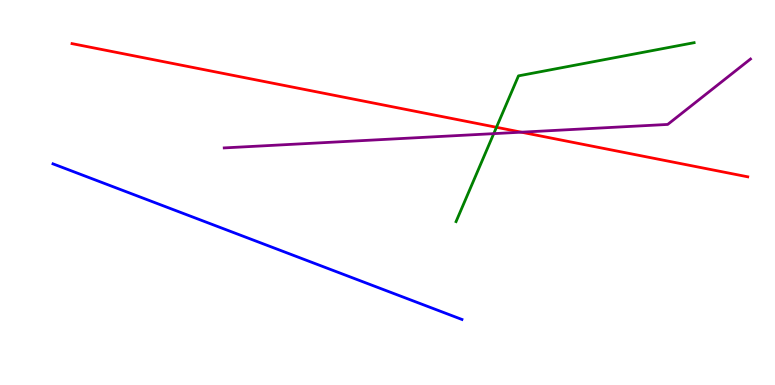[{'lines': ['blue', 'red'], 'intersections': []}, {'lines': ['green', 'red'], 'intersections': [{'x': 6.41, 'y': 6.69}]}, {'lines': ['purple', 'red'], 'intersections': [{'x': 6.73, 'y': 6.57}]}, {'lines': ['blue', 'green'], 'intersections': []}, {'lines': ['blue', 'purple'], 'intersections': []}, {'lines': ['green', 'purple'], 'intersections': [{'x': 6.37, 'y': 6.53}]}]